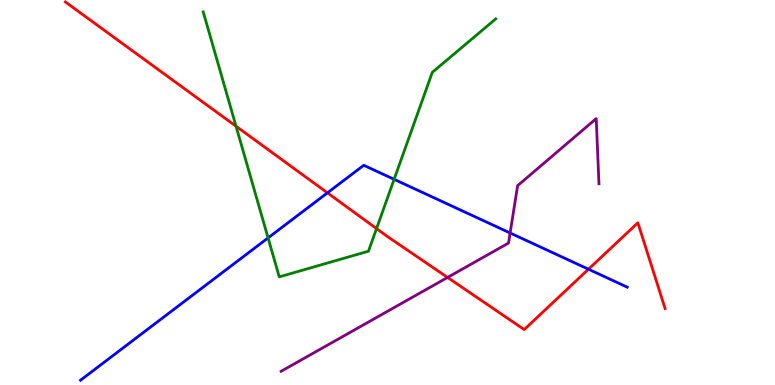[{'lines': ['blue', 'red'], 'intersections': [{'x': 4.23, 'y': 4.99}, {'x': 7.59, 'y': 3.01}]}, {'lines': ['green', 'red'], 'intersections': [{'x': 3.05, 'y': 6.72}, {'x': 4.86, 'y': 4.06}]}, {'lines': ['purple', 'red'], 'intersections': [{'x': 5.77, 'y': 2.79}]}, {'lines': ['blue', 'green'], 'intersections': [{'x': 3.46, 'y': 3.82}, {'x': 5.09, 'y': 5.34}]}, {'lines': ['blue', 'purple'], 'intersections': [{'x': 6.58, 'y': 3.95}]}, {'lines': ['green', 'purple'], 'intersections': []}]